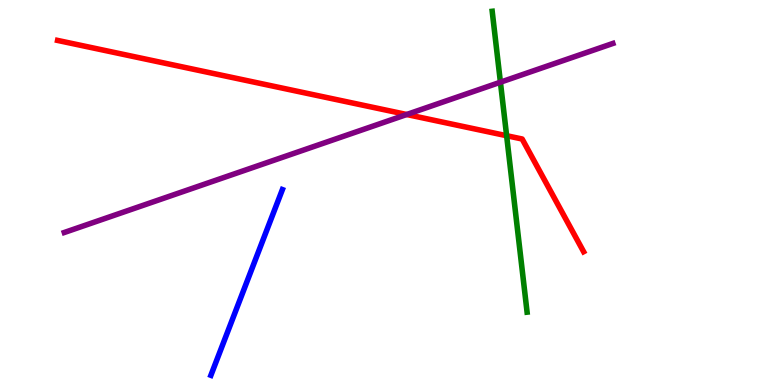[{'lines': ['blue', 'red'], 'intersections': []}, {'lines': ['green', 'red'], 'intersections': [{'x': 6.54, 'y': 6.48}]}, {'lines': ['purple', 'red'], 'intersections': [{'x': 5.25, 'y': 7.03}]}, {'lines': ['blue', 'green'], 'intersections': []}, {'lines': ['blue', 'purple'], 'intersections': []}, {'lines': ['green', 'purple'], 'intersections': [{'x': 6.46, 'y': 7.86}]}]